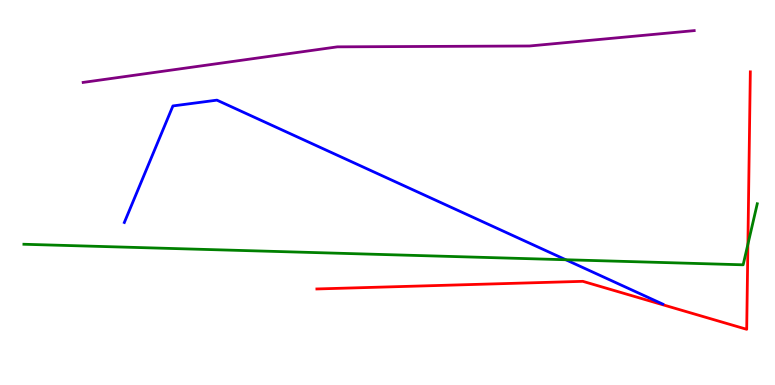[{'lines': ['blue', 'red'], 'intersections': []}, {'lines': ['green', 'red'], 'intersections': [{'x': 9.65, 'y': 3.66}]}, {'lines': ['purple', 'red'], 'intersections': []}, {'lines': ['blue', 'green'], 'intersections': [{'x': 7.3, 'y': 3.25}]}, {'lines': ['blue', 'purple'], 'intersections': []}, {'lines': ['green', 'purple'], 'intersections': []}]